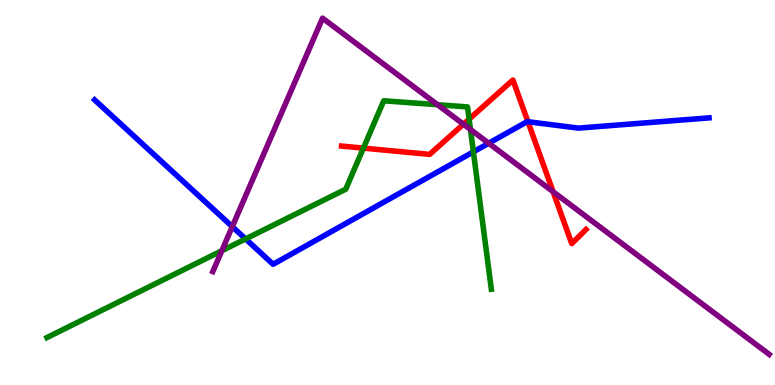[{'lines': ['blue', 'red'], 'intersections': [{'x': 6.81, 'y': 6.84}]}, {'lines': ['green', 'red'], 'intersections': [{'x': 4.69, 'y': 6.15}, {'x': 6.05, 'y': 6.91}]}, {'lines': ['purple', 'red'], 'intersections': [{'x': 5.98, 'y': 6.77}, {'x': 7.14, 'y': 5.02}]}, {'lines': ['blue', 'green'], 'intersections': [{'x': 3.17, 'y': 3.79}, {'x': 6.11, 'y': 6.06}]}, {'lines': ['blue', 'purple'], 'intersections': [{'x': 3.0, 'y': 4.11}, {'x': 6.31, 'y': 6.28}]}, {'lines': ['green', 'purple'], 'intersections': [{'x': 2.86, 'y': 3.49}, {'x': 5.65, 'y': 7.28}, {'x': 6.07, 'y': 6.64}]}]